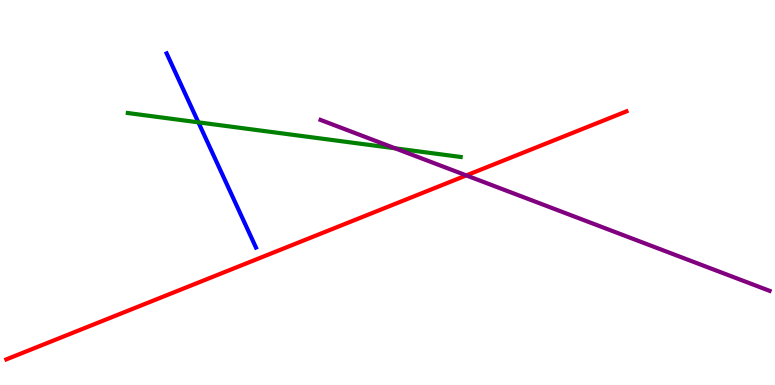[{'lines': ['blue', 'red'], 'intersections': []}, {'lines': ['green', 'red'], 'intersections': []}, {'lines': ['purple', 'red'], 'intersections': [{'x': 6.02, 'y': 5.44}]}, {'lines': ['blue', 'green'], 'intersections': [{'x': 2.56, 'y': 6.82}]}, {'lines': ['blue', 'purple'], 'intersections': []}, {'lines': ['green', 'purple'], 'intersections': [{'x': 5.1, 'y': 6.15}]}]